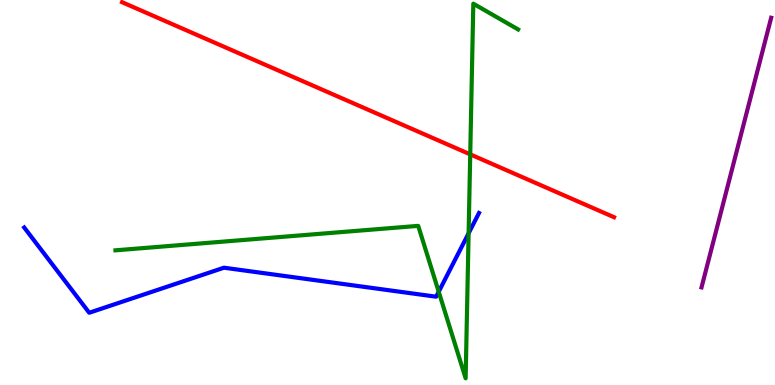[{'lines': ['blue', 'red'], 'intersections': []}, {'lines': ['green', 'red'], 'intersections': [{'x': 6.07, 'y': 5.99}]}, {'lines': ['purple', 'red'], 'intersections': []}, {'lines': ['blue', 'green'], 'intersections': [{'x': 5.66, 'y': 2.42}, {'x': 6.05, 'y': 3.94}]}, {'lines': ['blue', 'purple'], 'intersections': []}, {'lines': ['green', 'purple'], 'intersections': []}]